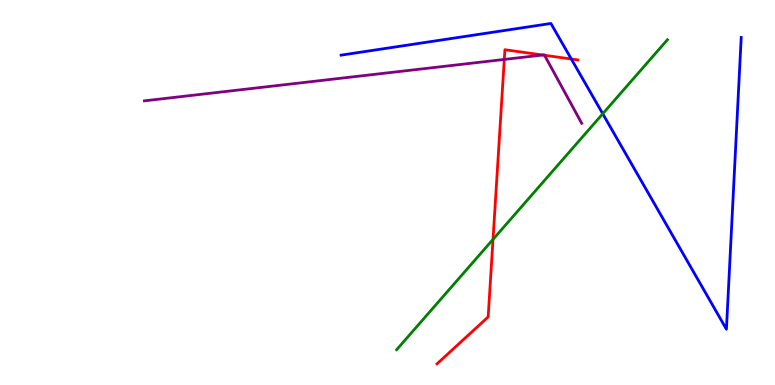[{'lines': ['blue', 'red'], 'intersections': [{'x': 7.37, 'y': 8.47}]}, {'lines': ['green', 'red'], 'intersections': [{'x': 6.36, 'y': 3.78}]}, {'lines': ['purple', 'red'], 'intersections': [{'x': 6.51, 'y': 8.46}, {'x': 7.0, 'y': 8.57}, {'x': 7.03, 'y': 8.56}]}, {'lines': ['blue', 'green'], 'intersections': [{'x': 7.78, 'y': 7.05}]}, {'lines': ['blue', 'purple'], 'intersections': []}, {'lines': ['green', 'purple'], 'intersections': []}]